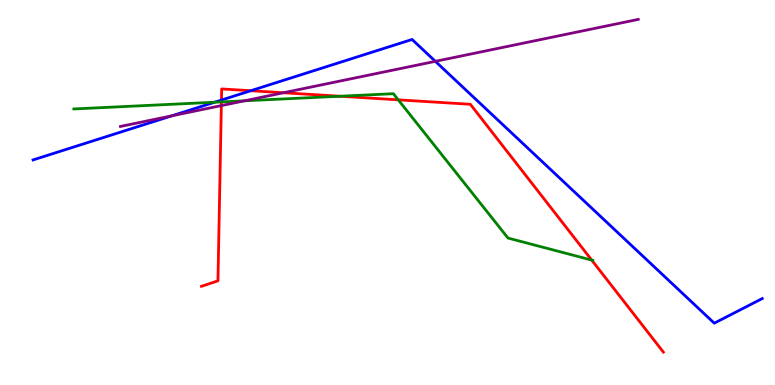[{'lines': ['blue', 'red'], 'intersections': [{'x': 2.86, 'y': 7.4}, {'x': 3.24, 'y': 7.64}]}, {'lines': ['green', 'red'], 'intersections': [{'x': 2.86, 'y': 7.35}, {'x': 4.39, 'y': 7.5}, {'x': 5.14, 'y': 7.41}, {'x': 7.63, 'y': 3.24}]}, {'lines': ['purple', 'red'], 'intersections': [{'x': 2.86, 'y': 7.26}, {'x': 3.66, 'y': 7.59}]}, {'lines': ['blue', 'green'], 'intersections': [{'x': 2.77, 'y': 7.34}]}, {'lines': ['blue', 'purple'], 'intersections': [{'x': 2.22, 'y': 6.99}, {'x': 5.62, 'y': 8.41}]}, {'lines': ['green', 'purple'], 'intersections': [{'x': 3.15, 'y': 7.38}]}]